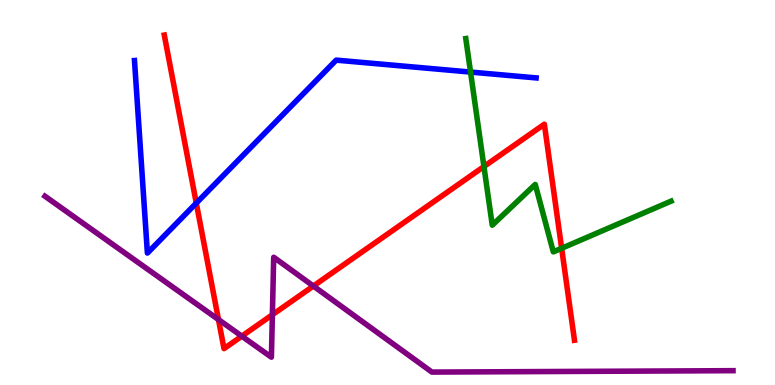[{'lines': ['blue', 'red'], 'intersections': [{'x': 2.53, 'y': 4.72}]}, {'lines': ['green', 'red'], 'intersections': [{'x': 6.24, 'y': 5.67}, {'x': 7.25, 'y': 3.55}]}, {'lines': ['purple', 'red'], 'intersections': [{'x': 2.82, 'y': 1.7}, {'x': 3.12, 'y': 1.27}, {'x': 3.51, 'y': 1.82}, {'x': 4.04, 'y': 2.57}]}, {'lines': ['blue', 'green'], 'intersections': [{'x': 6.07, 'y': 8.13}]}, {'lines': ['blue', 'purple'], 'intersections': []}, {'lines': ['green', 'purple'], 'intersections': []}]